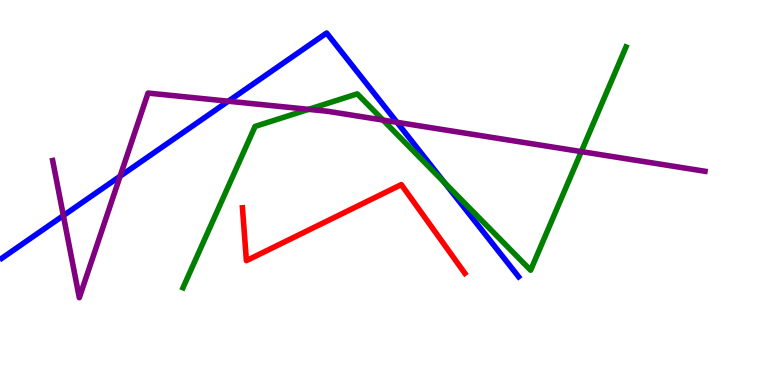[{'lines': ['blue', 'red'], 'intersections': []}, {'lines': ['green', 'red'], 'intersections': []}, {'lines': ['purple', 'red'], 'intersections': []}, {'lines': ['blue', 'green'], 'intersections': [{'x': 5.73, 'y': 5.26}]}, {'lines': ['blue', 'purple'], 'intersections': [{'x': 0.818, 'y': 4.4}, {'x': 1.55, 'y': 5.42}, {'x': 2.95, 'y': 7.37}, {'x': 5.12, 'y': 6.82}]}, {'lines': ['green', 'purple'], 'intersections': [{'x': 3.98, 'y': 7.16}, {'x': 4.94, 'y': 6.88}, {'x': 7.5, 'y': 6.06}]}]